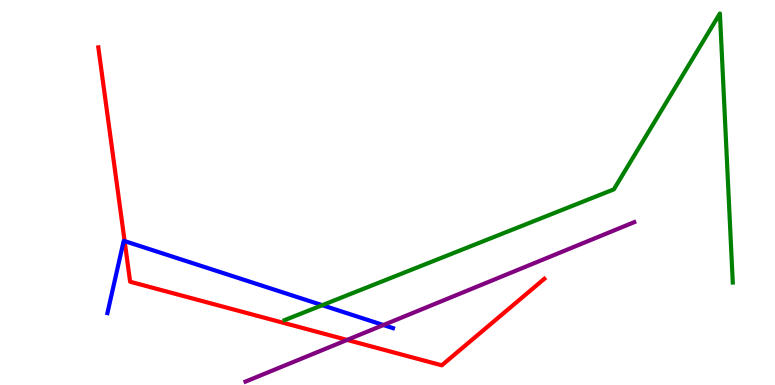[{'lines': ['blue', 'red'], 'intersections': [{'x': 1.61, 'y': 3.74}]}, {'lines': ['green', 'red'], 'intersections': []}, {'lines': ['purple', 'red'], 'intersections': [{'x': 4.48, 'y': 1.17}]}, {'lines': ['blue', 'green'], 'intersections': [{'x': 4.16, 'y': 2.07}]}, {'lines': ['blue', 'purple'], 'intersections': [{'x': 4.95, 'y': 1.56}]}, {'lines': ['green', 'purple'], 'intersections': []}]